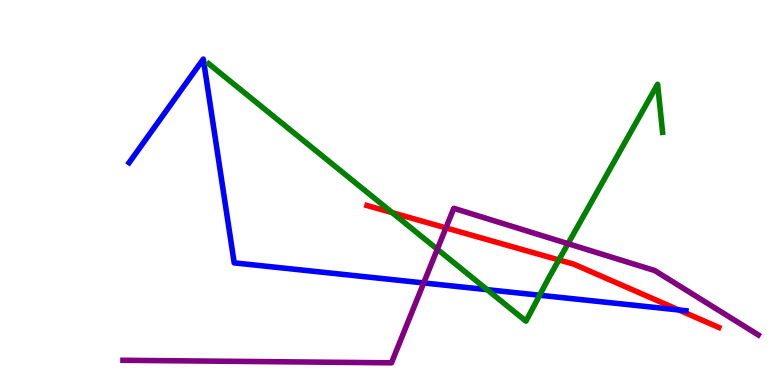[{'lines': ['blue', 'red'], 'intersections': [{'x': 8.76, 'y': 1.95}]}, {'lines': ['green', 'red'], 'intersections': [{'x': 5.06, 'y': 4.48}, {'x': 7.21, 'y': 3.25}]}, {'lines': ['purple', 'red'], 'intersections': [{'x': 5.75, 'y': 4.08}]}, {'lines': ['blue', 'green'], 'intersections': [{'x': 6.29, 'y': 2.48}, {'x': 6.96, 'y': 2.33}]}, {'lines': ['blue', 'purple'], 'intersections': [{'x': 5.47, 'y': 2.65}]}, {'lines': ['green', 'purple'], 'intersections': [{'x': 5.64, 'y': 3.53}, {'x': 7.33, 'y': 3.67}]}]